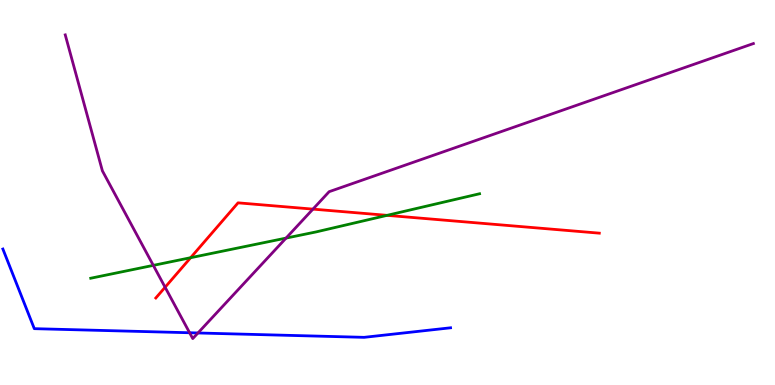[{'lines': ['blue', 'red'], 'intersections': []}, {'lines': ['green', 'red'], 'intersections': [{'x': 2.46, 'y': 3.31}, {'x': 4.99, 'y': 4.41}]}, {'lines': ['purple', 'red'], 'intersections': [{'x': 2.13, 'y': 2.54}, {'x': 4.04, 'y': 4.57}]}, {'lines': ['blue', 'green'], 'intersections': []}, {'lines': ['blue', 'purple'], 'intersections': [{'x': 2.45, 'y': 1.36}, {'x': 2.55, 'y': 1.35}]}, {'lines': ['green', 'purple'], 'intersections': [{'x': 1.98, 'y': 3.11}, {'x': 3.69, 'y': 3.82}]}]